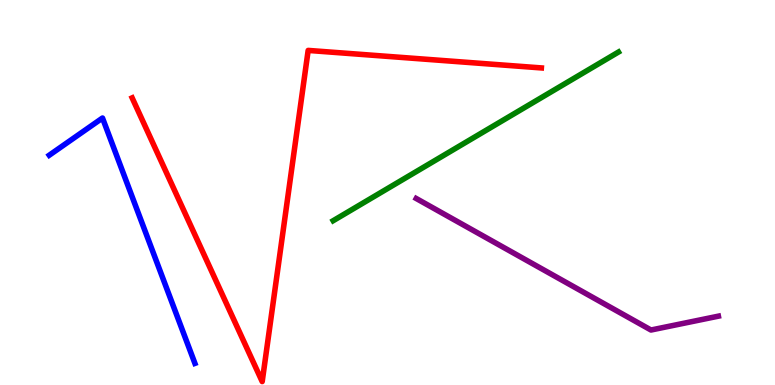[{'lines': ['blue', 'red'], 'intersections': []}, {'lines': ['green', 'red'], 'intersections': []}, {'lines': ['purple', 'red'], 'intersections': []}, {'lines': ['blue', 'green'], 'intersections': []}, {'lines': ['blue', 'purple'], 'intersections': []}, {'lines': ['green', 'purple'], 'intersections': []}]